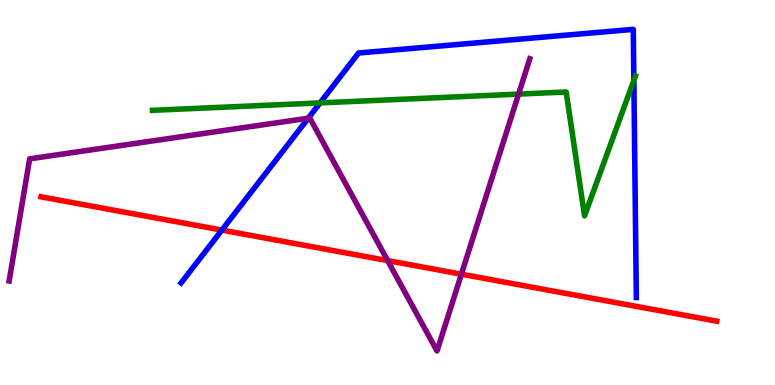[{'lines': ['blue', 'red'], 'intersections': [{'x': 2.86, 'y': 4.02}]}, {'lines': ['green', 'red'], 'intersections': []}, {'lines': ['purple', 'red'], 'intersections': [{'x': 5.0, 'y': 3.23}, {'x': 5.95, 'y': 2.88}]}, {'lines': ['blue', 'green'], 'intersections': [{'x': 4.13, 'y': 7.33}, {'x': 8.18, 'y': 7.91}]}, {'lines': ['blue', 'purple'], 'intersections': [{'x': 3.98, 'y': 6.93}]}, {'lines': ['green', 'purple'], 'intersections': [{'x': 6.69, 'y': 7.56}]}]